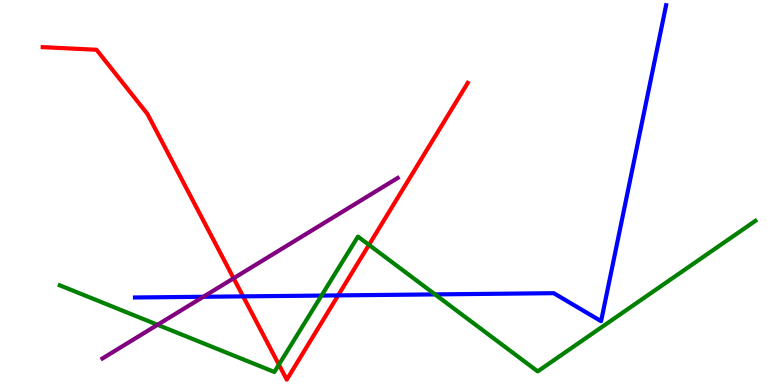[{'lines': ['blue', 'red'], 'intersections': [{'x': 3.14, 'y': 2.3}, {'x': 4.36, 'y': 2.33}]}, {'lines': ['green', 'red'], 'intersections': [{'x': 3.6, 'y': 0.529}, {'x': 4.76, 'y': 3.64}]}, {'lines': ['purple', 'red'], 'intersections': [{'x': 3.01, 'y': 2.77}]}, {'lines': ['blue', 'green'], 'intersections': [{'x': 4.15, 'y': 2.32}, {'x': 5.61, 'y': 2.35}]}, {'lines': ['blue', 'purple'], 'intersections': [{'x': 2.62, 'y': 2.29}]}, {'lines': ['green', 'purple'], 'intersections': [{'x': 2.03, 'y': 1.56}]}]